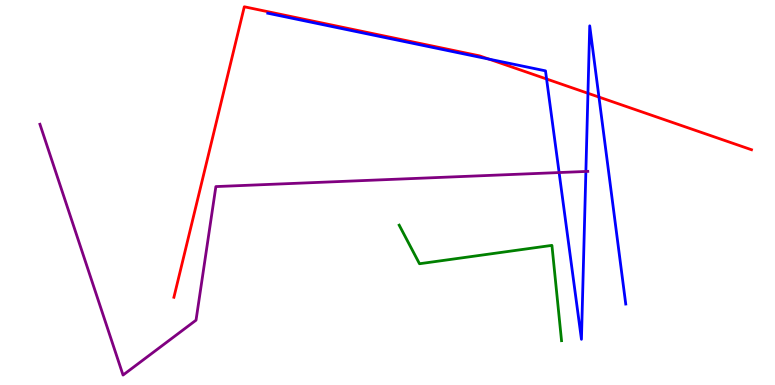[{'lines': ['blue', 'red'], 'intersections': [{'x': 6.31, 'y': 8.46}, {'x': 7.05, 'y': 7.95}, {'x': 7.59, 'y': 7.58}, {'x': 7.73, 'y': 7.48}]}, {'lines': ['green', 'red'], 'intersections': []}, {'lines': ['purple', 'red'], 'intersections': []}, {'lines': ['blue', 'green'], 'intersections': []}, {'lines': ['blue', 'purple'], 'intersections': [{'x': 7.21, 'y': 5.52}, {'x': 7.56, 'y': 5.55}]}, {'lines': ['green', 'purple'], 'intersections': []}]